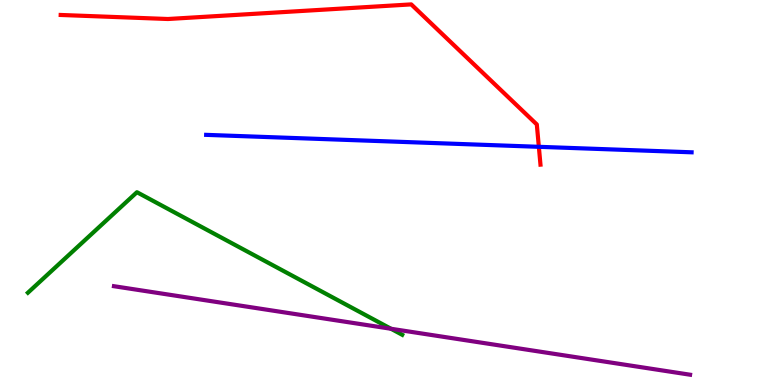[{'lines': ['blue', 'red'], 'intersections': [{'x': 6.95, 'y': 6.19}]}, {'lines': ['green', 'red'], 'intersections': []}, {'lines': ['purple', 'red'], 'intersections': []}, {'lines': ['blue', 'green'], 'intersections': []}, {'lines': ['blue', 'purple'], 'intersections': []}, {'lines': ['green', 'purple'], 'intersections': [{'x': 5.05, 'y': 1.46}]}]